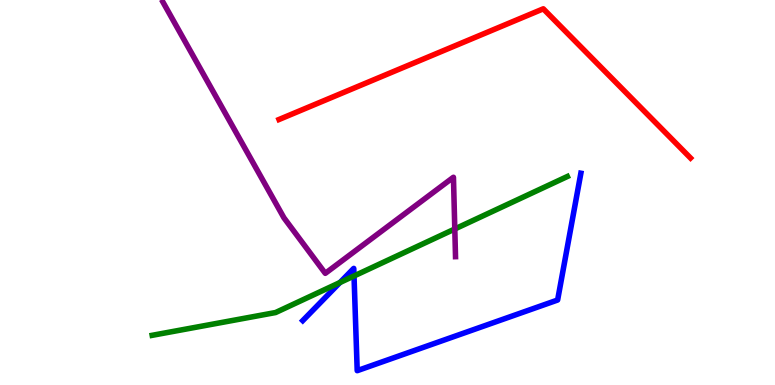[{'lines': ['blue', 'red'], 'intersections': []}, {'lines': ['green', 'red'], 'intersections': []}, {'lines': ['purple', 'red'], 'intersections': []}, {'lines': ['blue', 'green'], 'intersections': [{'x': 4.39, 'y': 2.66}, {'x': 4.57, 'y': 2.83}]}, {'lines': ['blue', 'purple'], 'intersections': []}, {'lines': ['green', 'purple'], 'intersections': [{'x': 5.87, 'y': 4.05}]}]